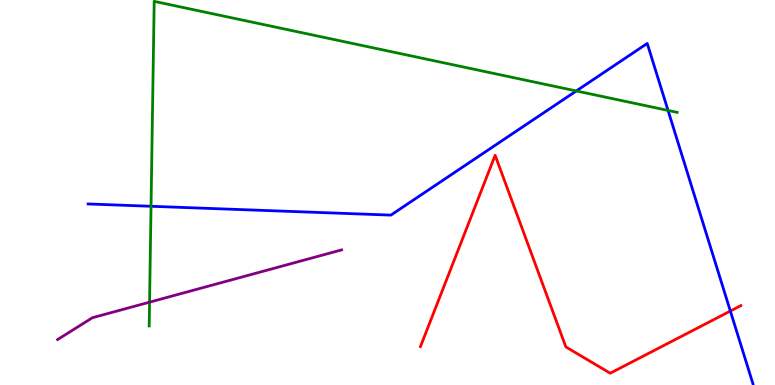[{'lines': ['blue', 'red'], 'intersections': [{'x': 9.42, 'y': 1.92}]}, {'lines': ['green', 'red'], 'intersections': []}, {'lines': ['purple', 'red'], 'intersections': []}, {'lines': ['blue', 'green'], 'intersections': [{'x': 1.95, 'y': 4.64}, {'x': 7.44, 'y': 7.64}, {'x': 8.62, 'y': 7.13}]}, {'lines': ['blue', 'purple'], 'intersections': []}, {'lines': ['green', 'purple'], 'intersections': [{'x': 1.93, 'y': 2.15}]}]